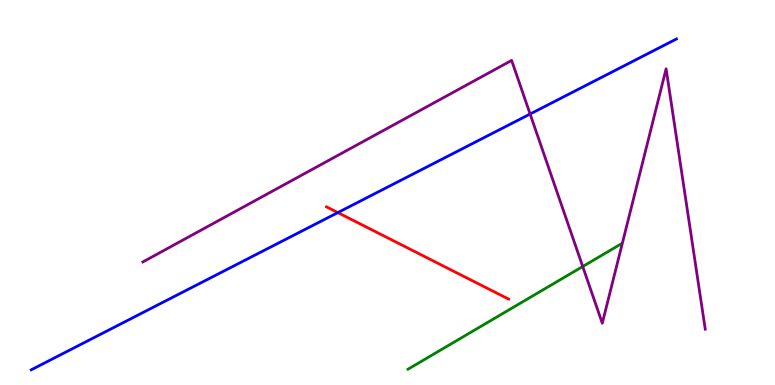[{'lines': ['blue', 'red'], 'intersections': [{'x': 4.36, 'y': 4.48}]}, {'lines': ['green', 'red'], 'intersections': []}, {'lines': ['purple', 'red'], 'intersections': []}, {'lines': ['blue', 'green'], 'intersections': []}, {'lines': ['blue', 'purple'], 'intersections': [{'x': 6.84, 'y': 7.04}]}, {'lines': ['green', 'purple'], 'intersections': [{'x': 7.52, 'y': 3.08}]}]